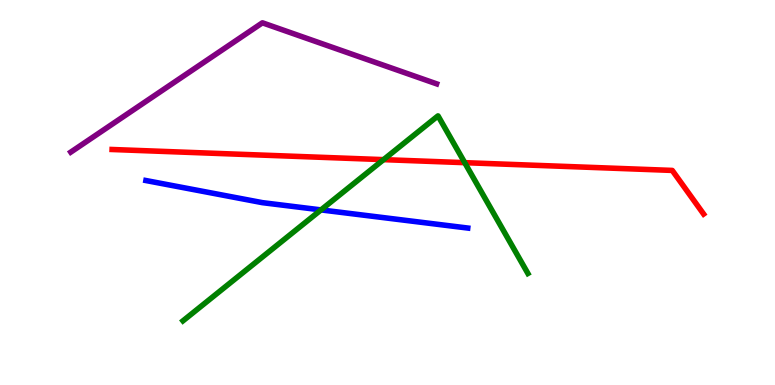[{'lines': ['blue', 'red'], 'intersections': []}, {'lines': ['green', 'red'], 'intersections': [{'x': 4.95, 'y': 5.85}, {'x': 6.0, 'y': 5.77}]}, {'lines': ['purple', 'red'], 'intersections': []}, {'lines': ['blue', 'green'], 'intersections': [{'x': 4.14, 'y': 4.55}]}, {'lines': ['blue', 'purple'], 'intersections': []}, {'lines': ['green', 'purple'], 'intersections': []}]